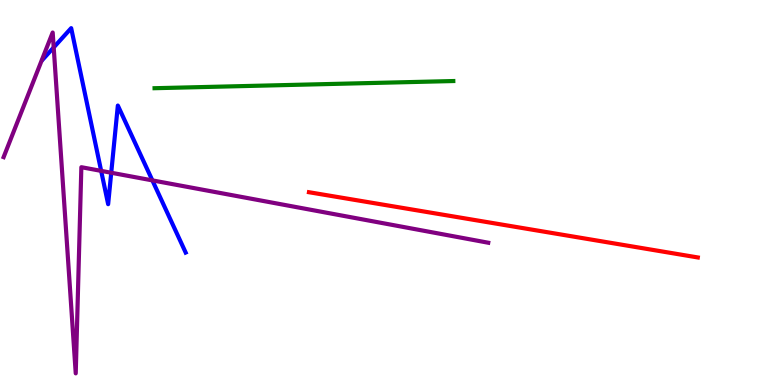[{'lines': ['blue', 'red'], 'intersections': []}, {'lines': ['green', 'red'], 'intersections': []}, {'lines': ['purple', 'red'], 'intersections': []}, {'lines': ['blue', 'green'], 'intersections': []}, {'lines': ['blue', 'purple'], 'intersections': [{'x': 0.693, 'y': 8.77}, {'x': 1.31, 'y': 5.56}, {'x': 1.44, 'y': 5.51}, {'x': 1.97, 'y': 5.31}]}, {'lines': ['green', 'purple'], 'intersections': []}]